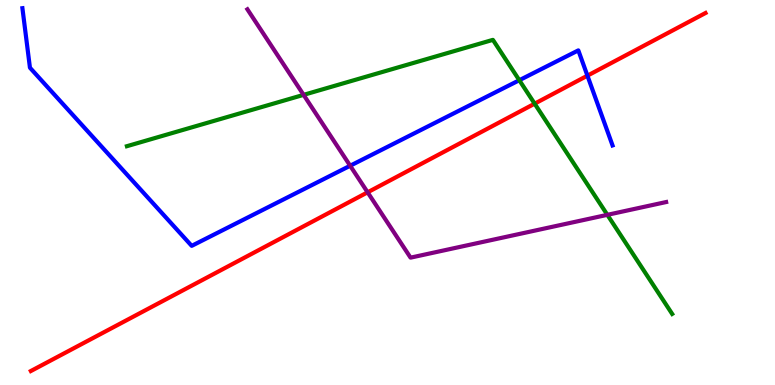[{'lines': ['blue', 'red'], 'intersections': [{'x': 7.58, 'y': 8.03}]}, {'lines': ['green', 'red'], 'intersections': [{'x': 6.9, 'y': 7.31}]}, {'lines': ['purple', 'red'], 'intersections': [{'x': 4.74, 'y': 5.0}]}, {'lines': ['blue', 'green'], 'intersections': [{'x': 6.7, 'y': 7.92}]}, {'lines': ['blue', 'purple'], 'intersections': [{'x': 4.52, 'y': 5.7}]}, {'lines': ['green', 'purple'], 'intersections': [{'x': 3.92, 'y': 7.54}, {'x': 7.84, 'y': 4.42}]}]